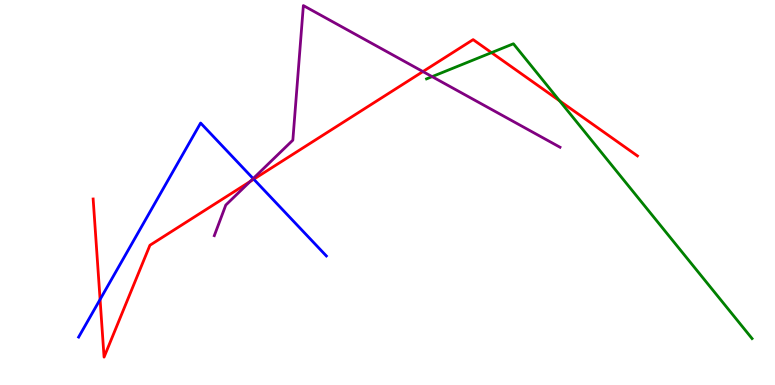[{'lines': ['blue', 'red'], 'intersections': [{'x': 1.29, 'y': 2.22}, {'x': 3.27, 'y': 5.35}]}, {'lines': ['green', 'red'], 'intersections': [{'x': 6.34, 'y': 8.63}, {'x': 7.22, 'y': 7.38}]}, {'lines': ['purple', 'red'], 'intersections': [{'x': 3.23, 'y': 5.29}, {'x': 5.46, 'y': 8.14}]}, {'lines': ['blue', 'green'], 'intersections': []}, {'lines': ['blue', 'purple'], 'intersections': [{'x': 3.27, 'y': 5.36}]}, {'lines': ['green', 'purple'], 'intersections': [{'x': 5.58, 'y': 8.01}]}]